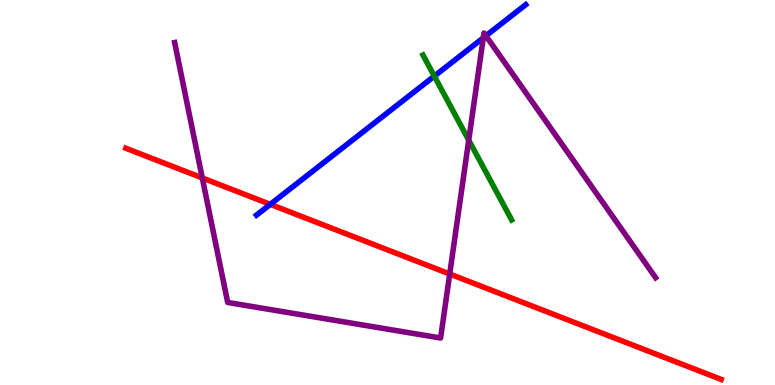[{'lines': ['blue', 'red'], 'intersections': [{'x': 3.49, 'y': 4.69}]}, {'lines': ['green', 'red'], 'intersections': []}, {'lines': ['purple', 'red'], 'intersections': [{'x': 2.61, 'y': 5.38}, {'x': 5.8, 'y': 2.88}]}, {'lines': ['blue', 'green'], 'intersections': [{'x': 5.6, 'y': 8.02}]}, {'lines': ['blue', 'purple'], 'intersections': [{'x': 6.24, 'y': 9.02}, {'x': 6.27, 'y': 9.07}]}, {'lines': ['green', 'purple'], 'intersections': [{'x': 6.05, 'y': 6.36}]}]